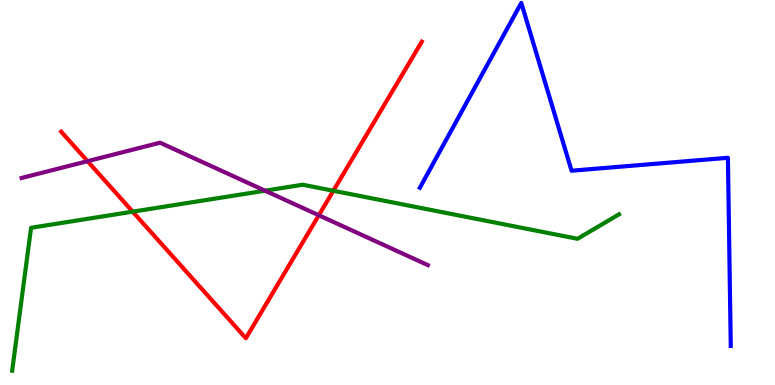[{'lines': ['blue', 'red'], 'intersections': []}, {'lines': ['green', 'red'], 'intersections': [{'x': 1.71, 'y': 4.5}, {'x': 4.3, 'y': 5.05}]}, {'lines': ['purple', 'red'], 'intersections': [{'x': 1.13, 'y': 5.81}, {'x': 4.11, 'y': 4.41}]}, {'lines': ['blue', 'green'], 'intersections': []}, {'lines': ['blue', 'purple'], 'intersections': []}, {'lines': ['green', 'purple'], 'intersections': [{'x': 3.42, 'y': 5.05}]}]